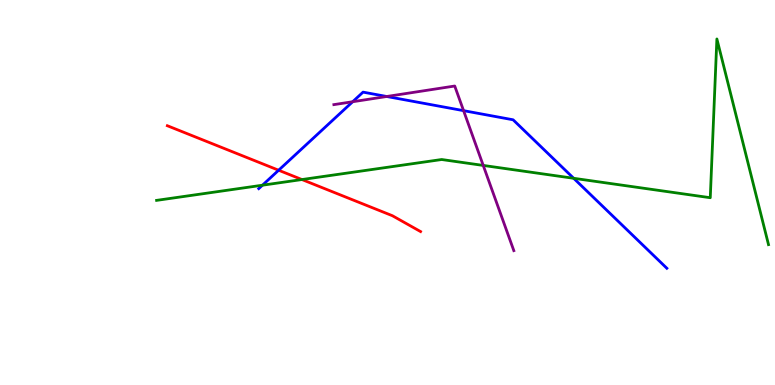[{'lines': ['blue', 'red'], 'intersections': [{'x': 3.6, 'y': 5.58}]}, {'lines': ['green', 'red'], 'intersections': [{'x': 3.9, 'y': 5.34}]}, {'lines': ['purple', 'red'], 'intersections': []}, {'lines': ['blue', 'green'], 'intersections': [{'x': 3.39, 'y': 5.19}, {'x': 7.4, 'y': 5.37}]}, {'lines': ['blue', 'purple'], 'intersections': [{'x': 4.55, 'y': 7.36}, {'x': 4.99, 'y': 7.49}, {'x': 5.98, 'y': 7.13}]}, {'lines': ['green', 'purple'], 'intersections': [{'x': 6.24, 'y': 5.7}]}]